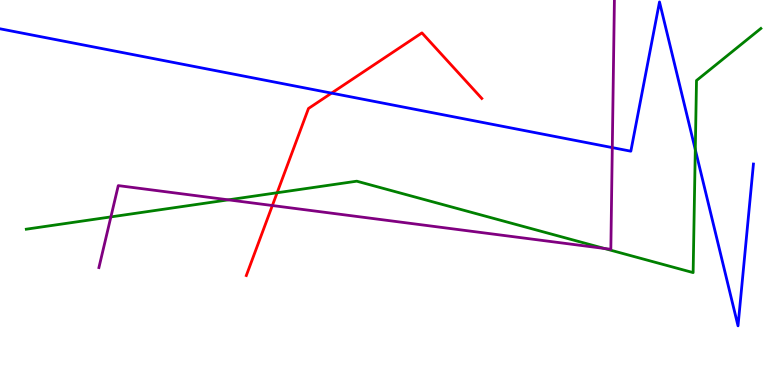[{'lines': ['blue', 'red'], 'intersections': [{'x': 4.28, 'y': 7.58}]}, {'lines': ['green', 'red'], 'intersections': [{'x': 3.58, 'y': 4.99}]}, {'lines': ['purple', 'red'], 'intersections': [{'x': 3.51, 'y': 4.66}]}, {'lines': ['blue', 'green'], 'intersections': [{'x': 8.97, 'y': 6.11}]}, {'lines': ['blue', 'purple'], 'intersections': [{'x': 7.9, 'y': 6.17}]}, {'lines': ['green', 'purple'], 'intersections': [{'x': 1.43, 'y': 4.37}, {'x': 2.95, 'y': 4.81}, {'x': 7.8, 'y': 3.55}]}]